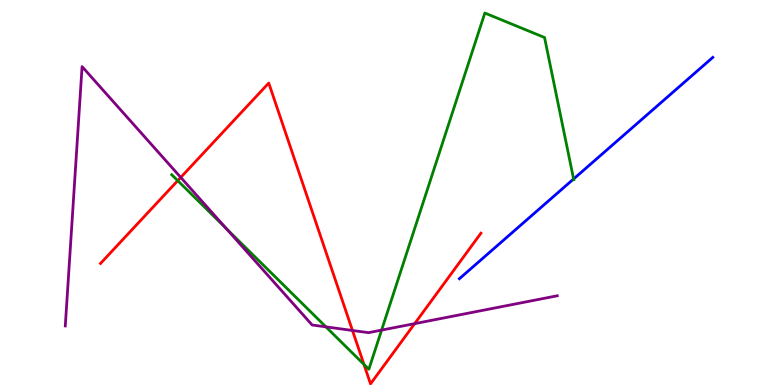[{'lines': ['blue', 'red'], 'intersections': []}, {'lines': ['green', 'red'], 'intersections': [{'x': 2.29, 'y': 5.31}, {'x': 4.7, 'y': 0.535}]}, {'lines': ['purple', 'red'], 'intersections': [{'x': 2.33, 'y': 5.39}, {'x': 4.55, 'y': 1.42}, {'x': 5.35, 'y': 1.59}]}, {'lines': ['blue', 'green'], 'intersections': [{'x': 7.4, 'y': 5.35}]}, {'lines': ['blue', 'purple'], 'intersections': []}, {'lines': ['green', 'purple'], 'intersections': [{'x': 2.92, 'y': 4.07}, {'x': 4.21, 'y': 1.51}, {'x': 4.92, 'y': 1.43}]}]